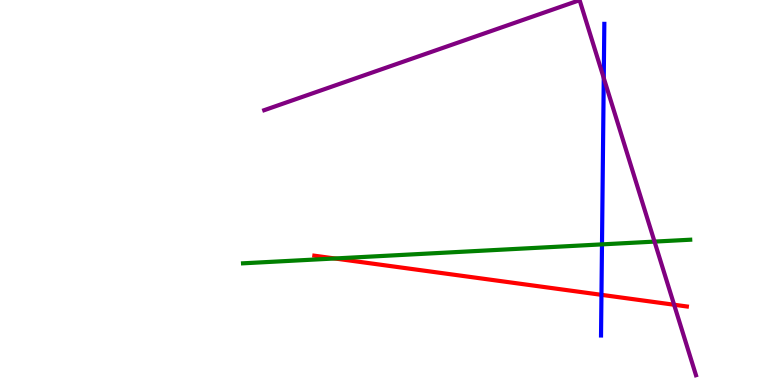[{'lines': ['blue', 'red'], 'intersections': [{'x': 7.76, 'y': 2.34}]}, {'lines': ['green', 'red'], 'intersections': [{'x': 4.32, 'y': 3.29}]}, {'lines': ['purple', 'red'], 'intersections': [{'x': 8.7, 'y': 2.08}]}, {'lines': ['blue', 'green'], 'intersections': [{'x': 7.77, 'y': 3.65}]}, {'lines': ['blue', 'purple'], 'intersections': [{'x': 7.79, 'y': 7.97}]}, {'lines': ['green', 'purple'], 'intersections': [{'x': 8.45, 'y': 3.72}]}]